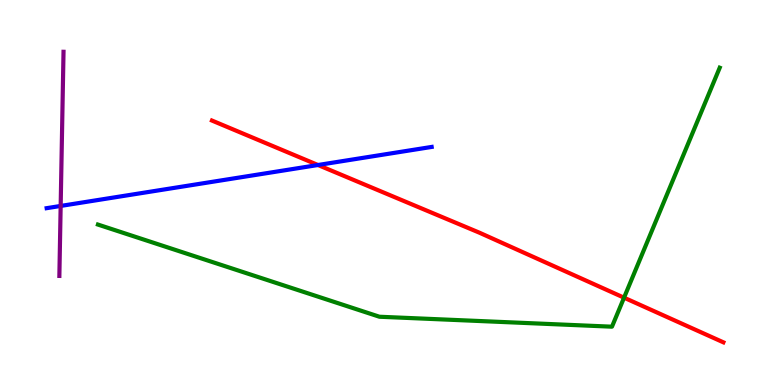[{'lines': ['blue', 'red'], 'intersections': [{'x': 4.1, 'y': 5.71}]}, {'lines': ['green', 'red'], 'intersections': [{'x': 8.05, 'y': 2.27}]}, {'lines': ['purple', 'red'], 'intersections': []}, {'lines': ['blue', 'green'], 'intersections': []}, {'lines': ['blue', 'purple'], 'intersections': [{'x': 0.783, 'y': 4.65}]}, {'lines': ['green', 'purple'], 'intersections': []}]